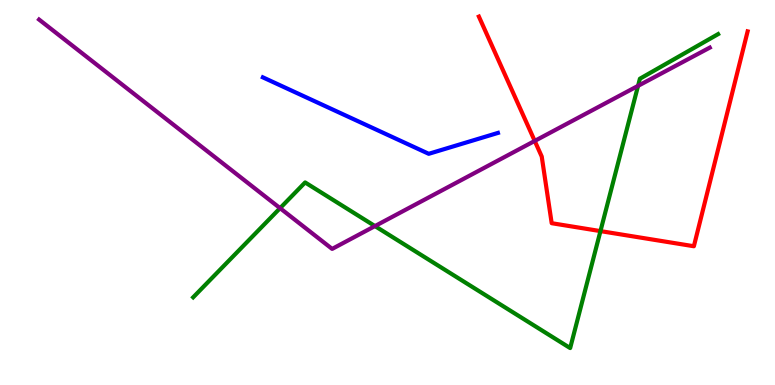[{'lines': ['blue', 'red'], 'intersections': []}, {'lines': ['green', 'red'], 'intersections': [{'x': 7.75, 'y': 4.0}]}, {'lines': ['purple', 'red'], 'intersections': [{'x': 6.9, 'y': 6.34}]}, {'lines': ['blue', 'green'], 'intersections': []}, {'lines': ['blue', 'purple'], 'intersections': []}, {'lines': ['green', 'purple'], 'intersections': [{'x': 3.61, 'y': 4.59}, {'x': 4.84, 'y': 4.13}, {'x': 8.23, 'y': 7.77}]}]